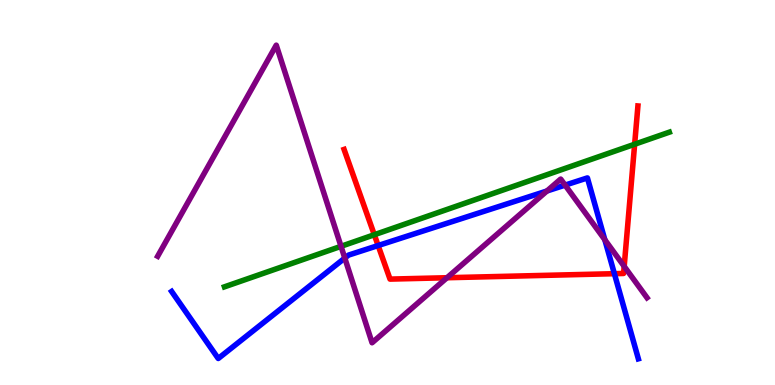[{'lines': ['blue', 'red'], 'intersections': [{'x': 4.88, 'y': 3.62}, {'x': 7.93, 'y': 2.89}]}, {'lines': ['green', 'red'], 'intersections': [{'x': 4.83, 'y': 3.9}, {'x': 8.19, 'y': 6.25}]}, {'lines': ['purple', 'red'], 'intersections': [{'x': 5.77, 'y': 2.79}, {'x': 8.05, 'y': 3.08}]}, {'lines': ['blue', 'green'], 'intersections': []}, {'lines': ['blue', 'purple'], 'intersections': [{'x': 4.45, 'y': 3.3}, {'x': 7.06, 'y': 5.04}, {'x': 7.29, 'y': 5.19}, {'x': 7.8, 'y': 3.77}]}, {'lines': ['green', 'purple'], 'intersections': [{'x': 4.4, 'y': 3.6}]}]